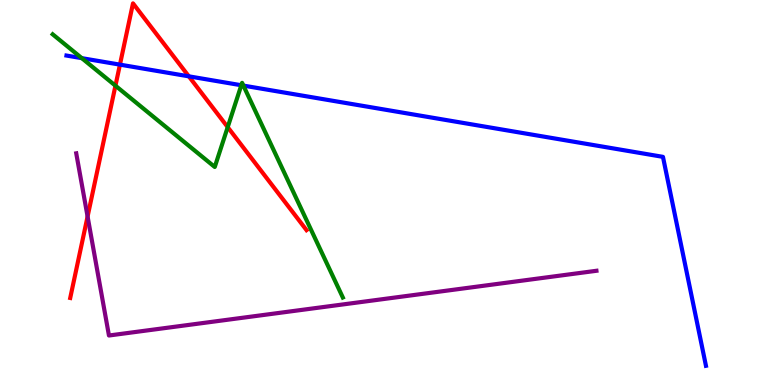[{'lines': ['blue', 'red'], 'intersections': [{'x': 1.55, 'y': 8.32}, {'x': 2.44, 'y': 8.02}]}, {'lines': ['green', 'red'], 'intersections': [{'x': 1.49, 'y': 7.77}, {'x': 2.94, 'y': 6.7}]}, {'lines': ['purple', 'red'], 'intersections': [{'x': 1.13, 'y': 4.38}]}, {'lines': ['blue', 'green'], 'intersections': [{'x': 1.06, 'y': 8.49}, {'x': 3.11, 'y': 7.79}, {'x': 3.14, 'y': 7.78}]}, {'lines': ['blue', 'purple'], 'intersections': []}, {'lines': ['green', 'purple'], 'intersections': []}]